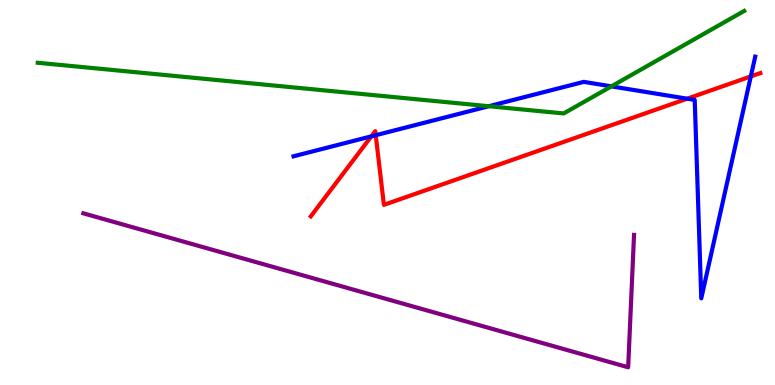[{'lines': ['blue', 'red'], 'intersections': [{'x': 4.79, 'y': 6.46}, {'x': 4.85, 'y': 6.49}, {'x': 8.87, 'y': 7.44}, {'x': 9.69, 'y': 8.02}]}, {'lines': ['green', 'red'], 'intersections': []}, {'lines': ['purple', 'red'], 'intersections': []}, {'lines': ['blue', 'green'], 'intersections': [{'x': 6.31, 'y': 7.24}, {'x': 7.89, 'y': 7.76}]}, {'lines': ['blue', 'purple'], 'intersections': []}, {'lines': ['green', 'purple'], 'intersections': []}]